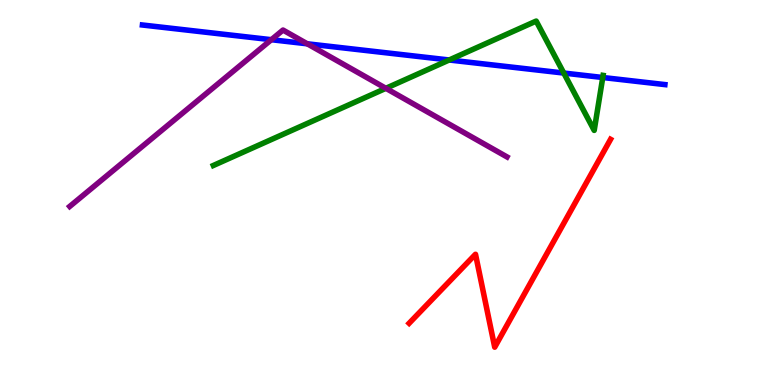[{'lines': ['blue', 'red'], 'intersections': []}, {'lines': ['green', 'red'], 'intersections': []}, {'lines': ['purple', 'red'], 'intersections': []}, {'lines': ['blue', 'green'], 'intersections': [{'x': 5.8, 'y': 8.44}, {'x': 7.27, 'y': 8.1}, {'x': 7.78, 'y': 7.99}]}, {'lines': ['blue', 'purple'], 'intersections': [{'x': 3.5, 'y': 8.97}, {'x': 3.96, 'y': 8.86}]}, {'lines': ['green', 'purple'], 'intersections': [{'x': 4.98, 'y': 7.71}]}]